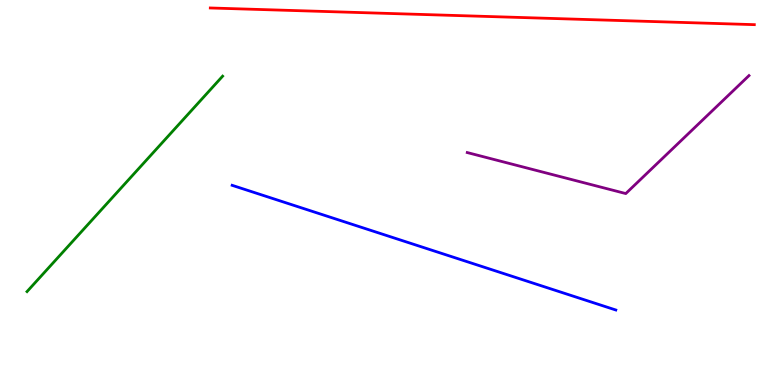[{'lines': ['blue', 'red'], 'intersections': []}, {'lines': ['green', 'red'], 'intersections': []}, {'lines': ['purple', 'red'], 'intersections': []}, {'lines': ['blue', 'green'], 'intersections': []}, {'lines': ['blue', 'purple'], 'intersections': []}, {'lines': ['green', 'purple'], 'intersections': []}]